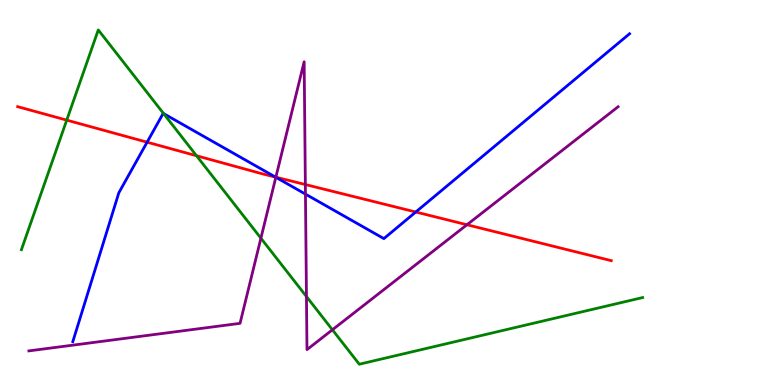[{'lines': ['blue', 'red'], 'intersections': [{'x': 1.9, 'y': 6.31}, {'x': 3.56, 'y': 5.4}, {'x': 5.36, 'y': 4.49}]}, {'lines': ['green', 'red'], 'intersections': [{'x': 0.861, 'y': 6.88}, {'x': 2.54, 'y': 5.95}]}, {'lines': ['purple', 'red'], 'intersections': [{'x': 3.56, 'y': 5.4}, {'x': 3.94, 'y': 5.21}, {'x': 6.03, 'y': 4.16}]}, {'lines': ['blue', 'green'], 'intersections': [{'x': 2.11, 'y': 7.05}]}, {'lines': ['blue', 'purple'], 'intersections': [{'x': 3.56, 'y': 5.4}, {'x': 3.94, 'y': 4.96}]}, {'lines': ['green', 'purple'], 'intersections': [{'x': 3.37, 'y': 3.81}, {'x': 3.95, 'y': 2.3}, {'x': 4.29, 'y': 1.43}]}]